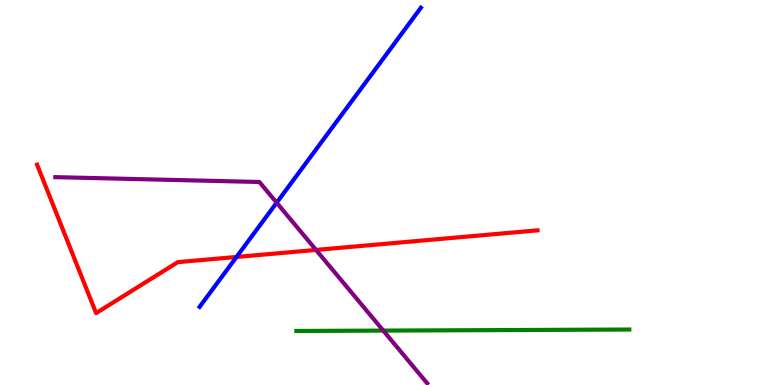[{'lines': ['blue', 'red'], 'intersections': [{'x': 3.05, 'y': 3.33}]}, {'lines': ['green', 'red'], 'intersections': []}, {'lines': ['purple', 'red'], 'intersections': [{'x': 4.08, 'y': 3.51}]}, {'lines': ['blue', 'green'], 'intersections': []}, {'lines': ['blue', 'purple'], 'intersections': [{'x': 3.57, 'y': 4.74}]}, {'lines': ['green', 'purple'], 'intersections': [{'x': 4.95, 'y': 1.41}]}]